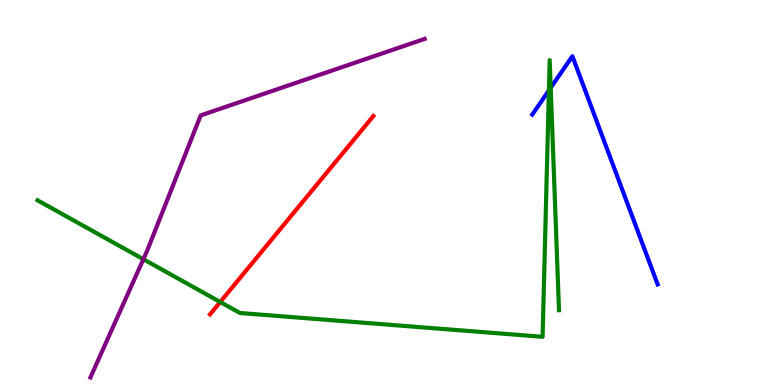[{'lines': ['blue', 'red'], 'intersections': []}, {'lines': ['green', 'red'], 'intersections': [{'x': 2.84, 'y': 2.16}]}, {'lines': ['purple', 'red'], 'intersections': []}, {'lines': ['blue', 'green'], 'intersections': [{'x': 7.08, 'y': 7.65}, {'x': 7.11, 'y': 7.72}]}, {'lines': ['blue', 'purple'], 'intersections': []}, {'lines': ['green', 'purple'], 'intersections': [{'x': 1.85, 'y': 3.27}]}]